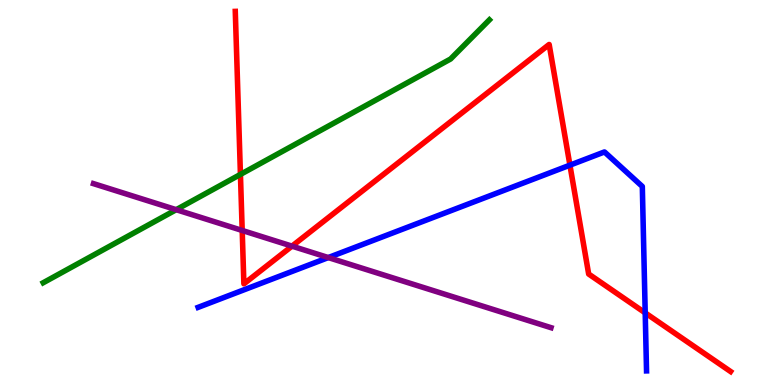[{'lines': ['blue', 'red'], 'intersections': [{'x': 7.35, 'y': 5.71}, {'x': 8.33, 'y': 1.87}]}, {'lines': ['green', 'red'], 'intersections': [{'x': 3.1, 'y': 5.47}]}, {'lines': ['purple', 'red'], 'intersections': [{'x': 3.13, 'y': 4.01}, {'x': 3.77, 'y': 3.61}]}, {'lines': ['blue', 'green'], 'intersections': []}, {'lines': ['blue', 'purple'], 'intersections': [{'x': 4.24, 'y': 3.31}]}, {'lines': ['green', 'purple'], 'intersections': [{'x': 2.27, 'y': 4.55}]}]